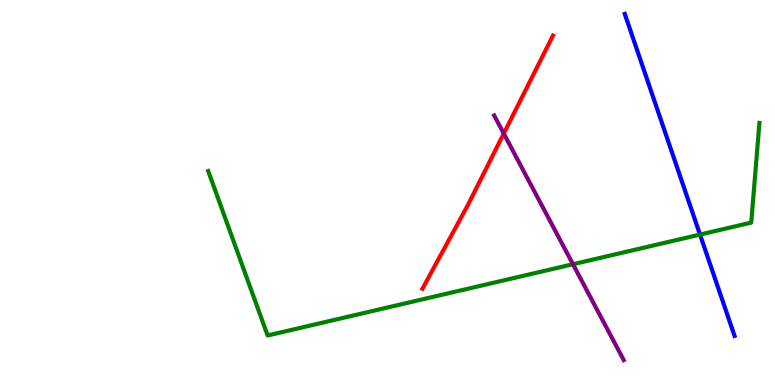[{'lines': ['blue', 'red'], 'intersections': []}, {'lines': ['green', 'red'], 'intersections': []}, {'lines': ['purple', 'red'], 'intersections': [{'x': 6.5, 'y': 6.53}]}, {'lines': ['blue', 'green'], 'intersections': [{'x': 9.03, 'y': 3.91}]}, {'lines': ['blue', 'purple'], 'intersections': []}, {'lines': ['green', 'purple'], 'intersections': [{'x': 7.39, 'y': 3.14}]}]